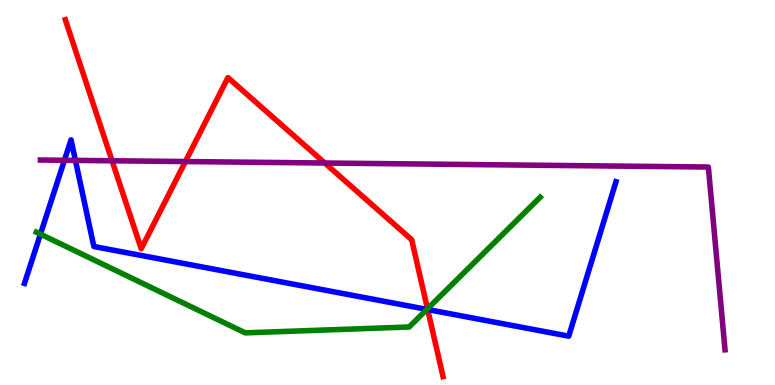[{'lines': ['blue', 'red'], 'intersections': [{'x': 5.52, 'y': 1.96}]}, {'lines': ['green', 'red'], 'intersections': [{'x': 5.52, 'y': 1.98}]}, {'lines': ['purple', 'red'], 'intersections': [{'x': 1.45, 'y': 5.82}, {'x': 2.39, 'y': 5.8}, {'x': 4.19, 'y': 5.77}]}, {'lines': ['blue', 'green'], 'intersections': [{'x': 0.522, 'y': 3.92}, {'x': 5.51, 'y': 1.96}]}, {'lines': ['blue', 'purple'], 'intersections': [{'x': 0.831, 'y': 5.84}, {'x': 0.973, 'y': 5.83}]}, {'lines': ['green', 'purple'], 'intersections': []}]